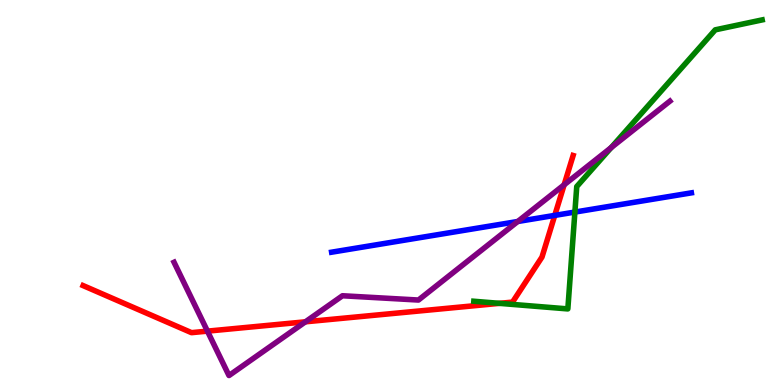[{'lines': ['blue', 'red'], 'intersections': [{'x': 7.16, 'y': 4.41}]}, {'lines': ['green', 'red'], 'intersections': [{'x': 6.44, 'y': 2.12}]}, {'lines': ['purple', 'red'], 'intersections': [{'x': 2.68, 'y': 1.4}, {'x': 3.94, 'y': 1.64}, {'x': 7.28, 'y': 5.2}]}, {'lines': ['blue', 'green'], 'intersections': [{'x': 7.42, 'y': 4.49}]}, {'lines': ['blue', 'purple'], 'intersections': [{'x': 6.68, 'y': 4.25}]}, {'lines': ['green', 'purple'], 'intersections': [{'x': 7.89, 'y': 6.17}]}]